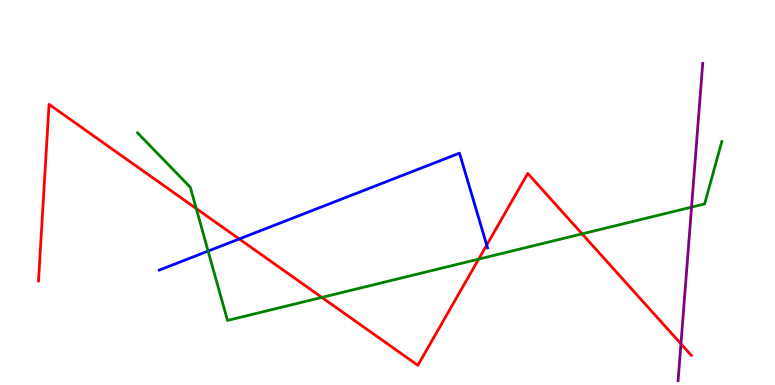[{'lines': ['blue', 'red'], 'intersections': [{'x': 3.09, 'y': 3.79}, {'x': 6.28, 'y': 3.63}]}, {'lines': ['green', 'red'], 'intersections': [{'x': 2.53, 'y': 4.58}, {'x': 4.15, 'y': 2.28}, {'x': 6.18, 'y': 3.27}, {'x': 7.51, 'y': 3.93}]}, {'lines': ['purple', 'red'], 'intersections': [{'x': 8.79, 'y': 1.07}]}, {'lines': ['blue', 'green'], 'intersections': [{'x': 2.69, 'y': 3.48}]}, {'lines': ['blue', 'purple'], 'intersections': []}, {'lines': ['green', 'purple'], 'intersections': [{'x': 8.92, 'y': 4.62}]}]